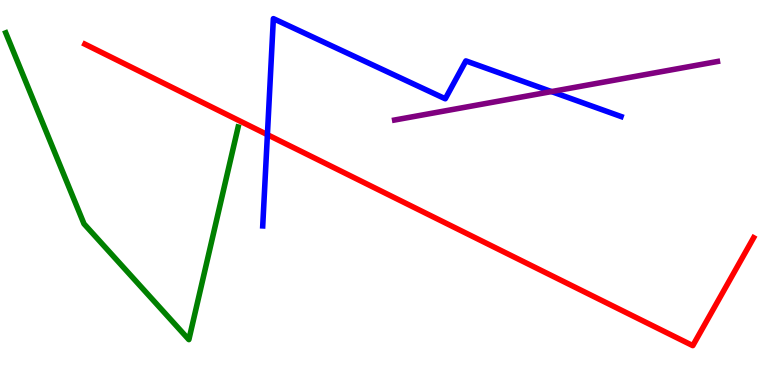[{'lines': ['blue', 'red'], 'intersections': [{'x': 3.45, 'y': 6.5}]}, {'lines': ['green', 'red'], 'intersections': []}, {'lines': ['purple', 'red'], 'intersections': []}, {'lines': ['blue', 'green'], 'intersections': []}, {'lines': ['blue', 'purple'], 'intersections': [{'x': 7.12, 'y': 7.62}]}, {'lines': ['green', 'purple'], 'intersections': []}]